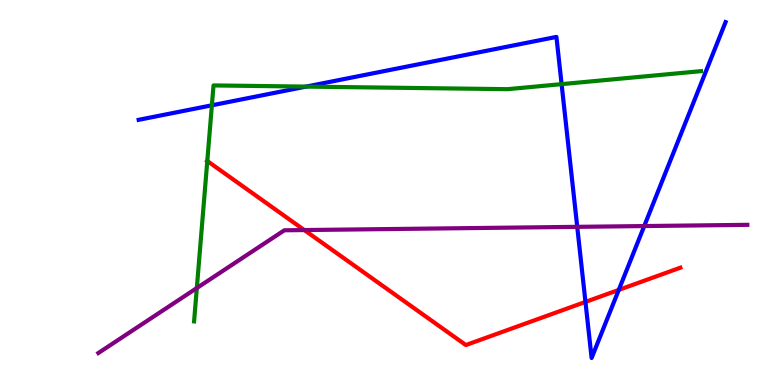[{'lines': ['blue', 'red'], 'intersections': [{'x': 7.55, 'y': 2.16}, {'x': 7.98, 'y': 2.47}]}, {'lines': ['green', 'red'], 'intersections': [{'x': 2.67, 'y': 5.82}]}, {'lines': ['purple', 'red'], 'intersections': [{'x': 3.93, 'y': 4.02}]}, {'lines': ['blue', 'green'], 'intersections': [{'x': 2.73, 'y': 7.26}, {'x': 3.95, 'y': 7.75}, {'x': 7.25, 'y': 7.81}]}, {'lines': ['blue', 'purple'], 'intersections': [{'x': 7.45, 'y': 4.11}, {'x': 8.31, 'y': 4.13}]}, {'lines': ['green', 'purple'], 'intersections': [{'x': 2.54, 'y': 2.52}]}]